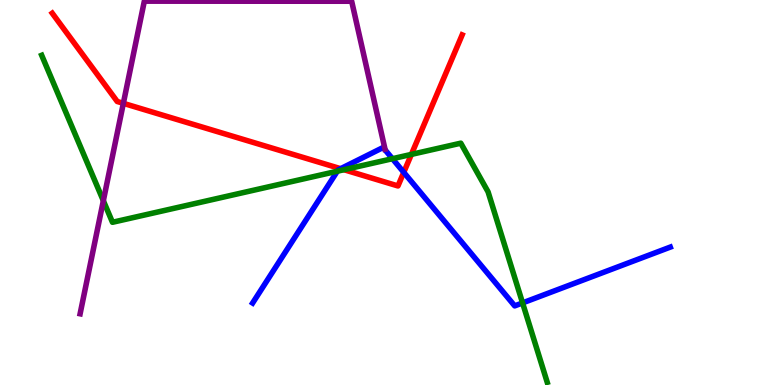[{'lines': ['blue', 'red'], 'intersections': [{'x': 4.4, 'y': 5.62}, {'x': 5.21, 'y': 5.52}]}, {'lines': ['green', 'red'], 'intersections': [{'x': 4.44, 'y': 5.59}, {'x': 5.31, 'y': 5.99}]}, {'lines': ['purple', 'red'], 'intersections': [{'x': 1.59, 'y': 7.32}]}, {'lines': ['blue', 'green'], 'intersections': [{'x': 4.35, 'y': 5.55}, {'x': 5.06, 'y': 5.88}, {'x': 6.74, 'y': 2.13}]}, {'lines': ['blue', 'purple'], 'intersections': []}, {'lines': ['green', 'purple'], 'intersections': [{'x': 1.33, 'y': 4.79}]}]